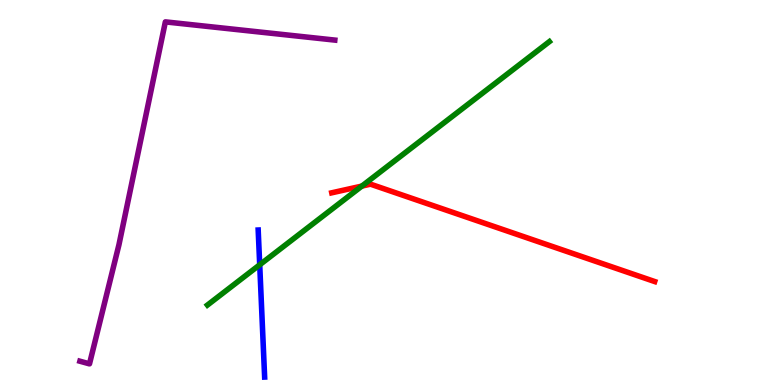[{'lines': ['blue', 'red'], 'intersections': []}, {'lines': ['green', 'red'], 'intersections': [{'x': 4.67, 'y': 5.17}]}, {'lines': ['purple', 'red'], 'intersections': []}, {'lines': ['blue', 'green'], 'intersections': [{'x': 3.35, 'y': 3.12}]}, {'lines': ['blue', 'purple'], 'intersections': []}, {'lines': ['green', 'purple'], 'intersections': []}]